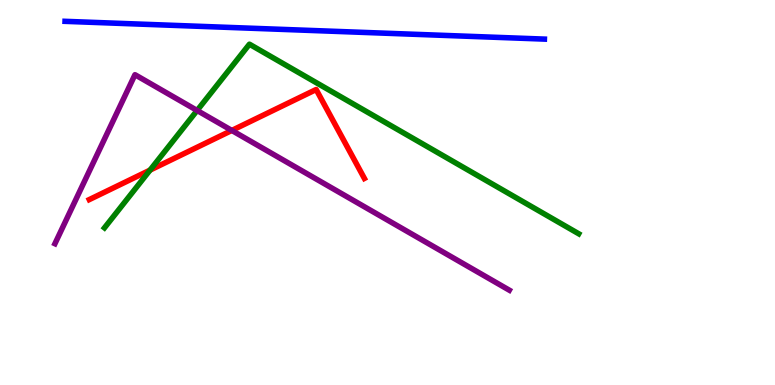[{'lines': ['blue', 'red'], 'intersections': []}, {'lines': ['green', 'red'], 'intersections': [{'x': 1.94, 'y': 5.58}]}, {'lines': ['purple', 'red'], 'intersections': [{'x': 2.99, 'y': 6.61}]}, {'lines': ['blue', 'green'], 'intersections': []}, {'lines': ['blue', 'purple'], 'intersections': []}, {'lines': ['green', 'purple'], 'intersections': [{'x': 2.54, 'y': 7.13}]}]